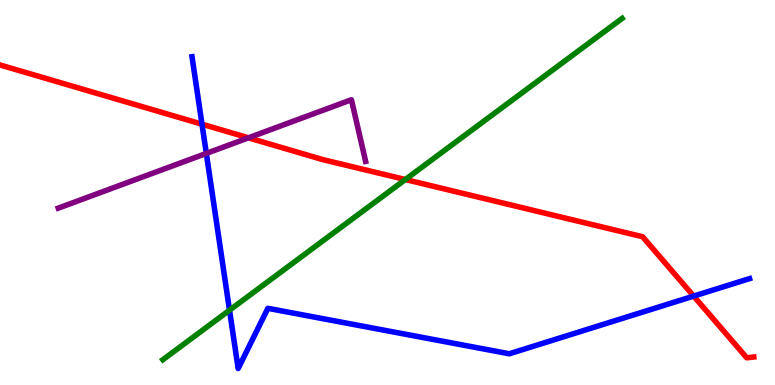[{'lines': ['blue', 'red'], 'intersections': [{'x': 2.61, 'y': 6.77}, {'x': 8.95, 'y': 2.31}]}, {'lines': ['green', 'red'], 'intersections': [{'x': 5.23, 'y': 5.34}]}, {'lines': ['purple', 'red'], 'intersections': [{'x': 3.21, 'y': 6.42}]}, {'lines': ['blue', 'green'], 'intersections': [{'x': 2.96, 'y': 1.94}]}, {'lines': ['blue', 'purple'], 'intersections': [{'x': 2.66, 'y': 6.02}]}, {'lines': ['green', 'purple'], 'intersections': []}]